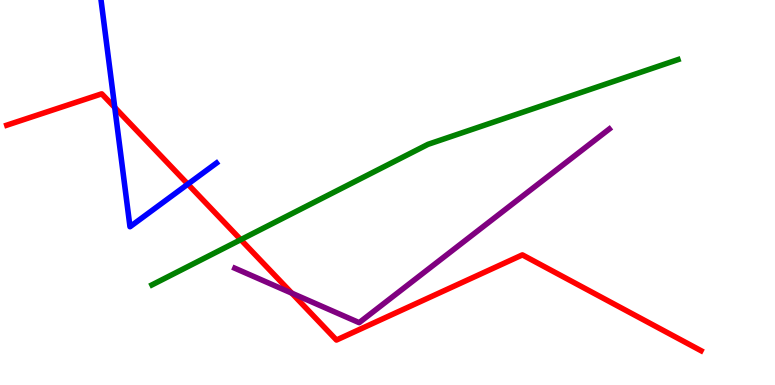[{'lines': ['blue', 'red'], 'intersections': [{'x': 1.48, 'y': 7.21}, {'x': 2.42, 'y': 5.22}]}, {'lines': ['green', 'red'], 'intersections': [{'x': 3.11, 'y': 3.78}]}, {'lines': ['purple', 'red'], 'intersections': [{'x': 3.77, 'y': 2.39}]}, {'lines': ['blue', 'green'], 'intersections': []}, {'lines': ['blue', 'purple'], 'intersections': []}, {'lines': ['green', 'purple'], 'intersections': []}]